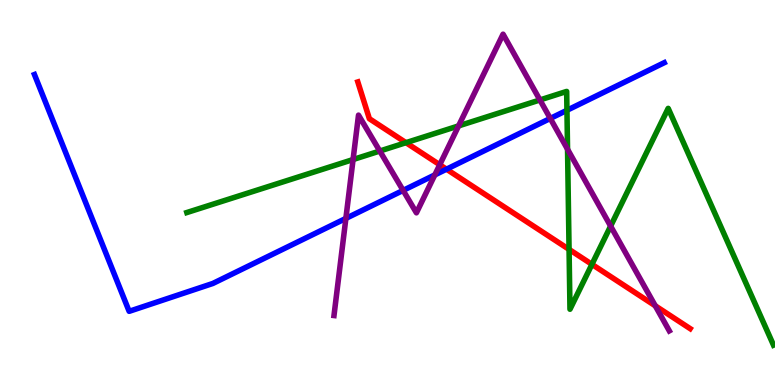[{'lines': ['blue', 'red'], 'intersections': [{'x': 5.76, 'y': 5.61}]}, {'lines': ['green', 'red'], 'intersections': [{'x': 5.24, 'y': 6.29}, {'x': 7.34, 'y': 3.52}, {'x': 7.64, 'y': 3.13}]}, {'lines': ['purple', 'red'], 'intersections': [{'x': 5.67, 'y': 5.72}, {'x': 8.46, 'y': 2.06}]}, {'lines': ['blue', 'green'], 'intersections': [{'x': 7.32, 'y': 7.14}]}, {'lines': ['blue', 'purple'], 'intersections': [{'x': 4.46, 'y': 4.33}, {'x': 5.2, 'y': 5.05}, {'x': 5.61, 'y': 5.46}, {'x': 7.1, 'y': 6.92}]}, {'lines': ['green', 'purple'], 'intersections': [{'x': 4.56, 'y': 5.86}, {'x': 4.9, 'y': 6.08}, {'x': 5.92, 'y': 6.73}, {'x': 6.97, 'y': 7.4}, {'x': 7.32, 'y': 6.12}, {'x': 7.88, 'y': 4.13}]}]